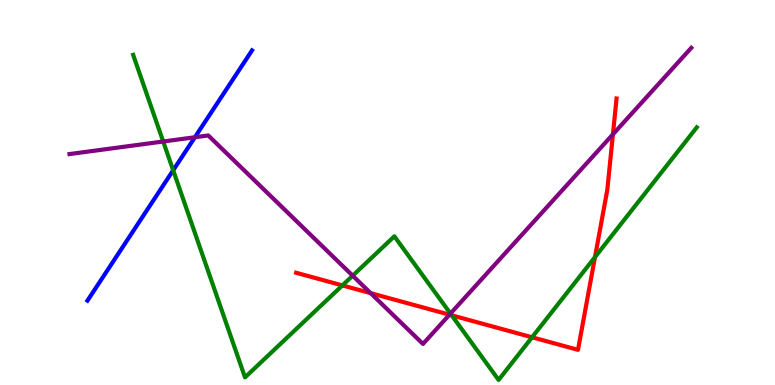[{'lines': ['blue', 'red'], 'intersections': []}, {'lines': ['green', 'red'], 'intersections': [{'x': 4.42, 'y': 2.59}, {'x': 5.83, 'y': 1.81}, {'x': 6.87, 'y': 1.24}, {'x': 7.68, 'y': 3.32}]}, {'lines': ['purple', 'red'], 'intersections': [{'x': 4.78, 'y': 2.39}, {'x': 5.8, 'y': 1.83}, {'x': 7.91, 'y': 6.51}]}, {'lines': ['blue', 'green'], 'intersections': [{'x': 2.23, 'y': 5.58}]}, {'lines': ['blue', 'purple'], 'intersections': [{'x': 2.51, 'y': 6.44}]}, {'lines': ['green', 'purple'], 'intersections': [{'x': 2.11, 'y': 6.32}, {'x': 4.55, 'y': 2.84}, {'x': 5.81, 'y': 1.85}]}]